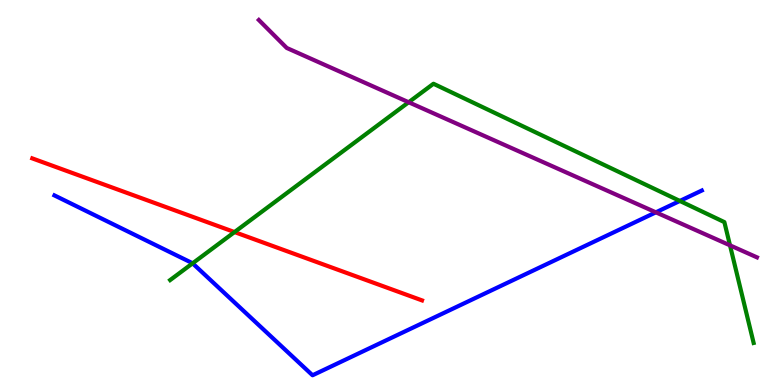[{'lines': ['blue', 'red'], 'intersections': []}, {'lines': ['green', 'red'], 'intersections': [{'x': 3.03, 'y': 3.97}]}, {'lines': ['purple', 'red'], 'intersections': []}, {'lines': ['blue', 'green'], 'intersections': [{'x': 2.49, 'y': 3.16}, {'x': 8.77, 'y': 4.78}]}, {'lines': ['blue', 'purple'], 'intersections': [{'x': 8.46, 'y': 4.49}]}, {'lines': ['green', 'purple'], 'intersections': [{'x': 5.27, 'y': 7.34}, {'x': 9.42, 'y': 3.63}]}]